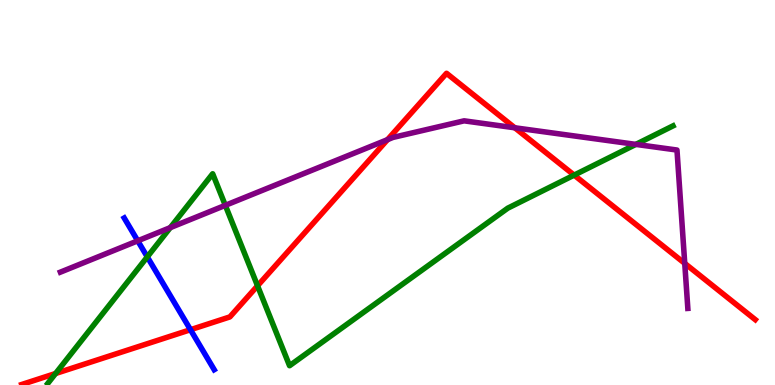[{'lines': ['blue', 'red'], 'intersections': [{'x': 2.46, 'y': 1.44}]}, {'lines': ['green', 'red'], 'intersections': [{'x': 0.717, 'y': 0.299}, {'x': 3.32, 'y': 2.58}, {'x': 7.41, 'y': 5.45}]}, {'lines': ['purple', 'red'], 'intersections': [{'x': 5.0, 'y': 6.37}, {'x': 6.64, 'y': 6.68}, {'x': 8.84, 'y': 3.16}]}, {'lines': ['blue', 'green'], 'intersections': [{'x': 1.9, 'y': 3.33}]}, {'lines': ['blue', 'purple'], 'intersections': [{'x': 1.78, 'y': 3.75}]}, {'lines': ['green', 'purple'], 'intersections': [{'x': 2.2, 'y': 4.09}, {'x': 2.91, 'y': 4.67}, {'x': 8.2, 'y': 6.25}]}]